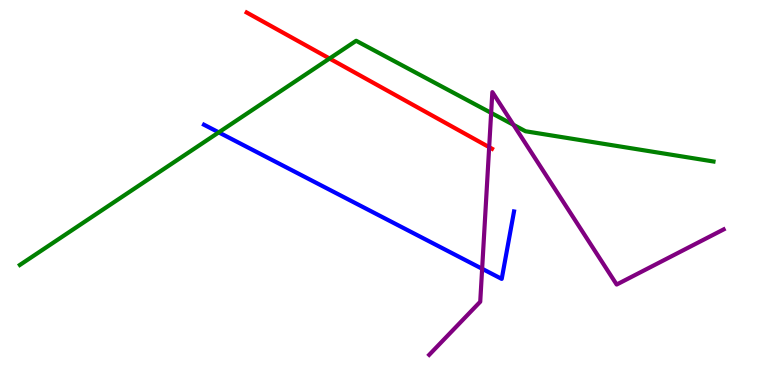[{'lines': ['blue', 'red'], 'intersections': []}, {'lines': ['green', 'red'], 'intersections': [{'x': 4.25, 'y': 8.48}]}, {'lines': ['purple', 'red'], 'intersections': [{'x': 6.31, 'y': 6.18}]}, {'lines': ['blue', 'green'], 'intersections': [{'x': 2.82, 'y': 6.56}]}, {'lines': ['blue', 'purple'], 'intersections': [{'x': 6.22, 'y': 3.02}]}, {'lines': ['green', 'purple'], 'intersections': [{'x': 6.34, 'y': 7.07}, {'x': 6.63, 'y': 6.76}]}]